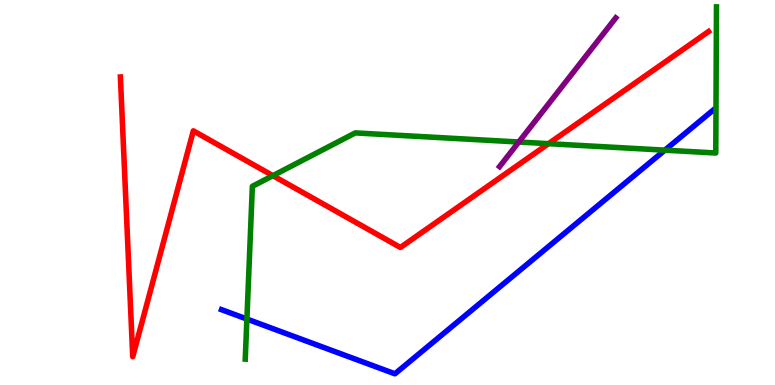[{'lines': ['blue', 'red'], 'intersections': []}, {'lines': ['green', 'red'], 'intersections': [{'x': 3.52, 'y': 5.44}, {'x': 7.08, 'y': 6.27}]}, {'lines': ['purple', 'red'], 'intersections': []}, {'lines': ['blue', 'green'], 'intersections': [{'x': 3.19, 'y': 1.71}, {'x': 8.58, 'y': 6.1}]}, {'lines': ['blue', 'purple'], 'intersections': []}, {'lines': ['green', 'purple'], 'intersections': [{'x': 6.69, 'y': 6.31}]}]